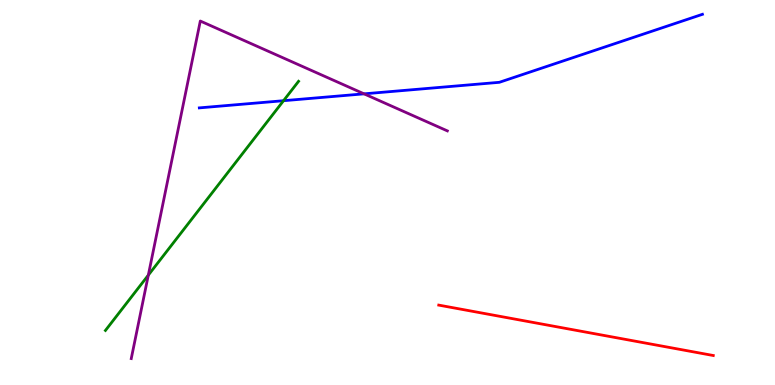[{'lines': ['blue', 'red'], 'intersections': []}, {'lines': ['green', 'red'], 'intersections': []}, {'lines': ['purple', 'red'], 'intersections': []}, {'lines': ['blue', 'green'], 'intersections': [{'x': 3.66, 'y': 7.38}]}, {'lines': ['blue', 'purple'], 'intersections': [{'x': 4.7, 'y': 7.56}]}, {'lines': ['green', 'purple'], 'intersections': [{'x': 1.91, 'y': 2.85}]}]